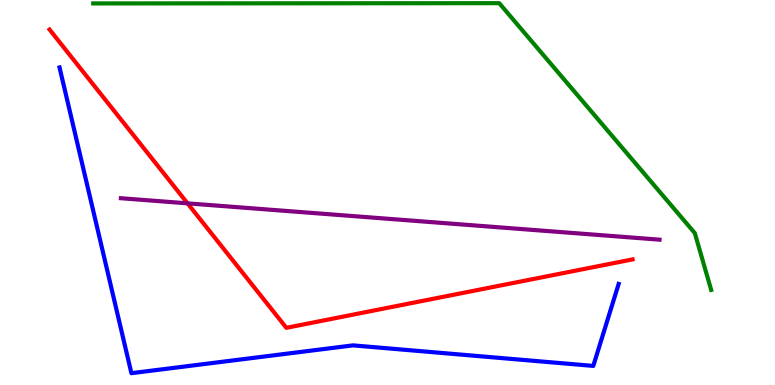[{'lines': ['blue', 'red'], 'intersections': []}, {'lines': ['green', 'red'], 'intersections': []}, {'lines': ['purple', 'red'], 'intersections': [{'x': 2.42, 'y': 4.72}]}, {'lines': ['blue', 'green'], 'intersections': []}, {'lines': ['blue', 'purple'], 'intersections': []}, {'lines': ['green', 'purple'], 'intersections': []}]